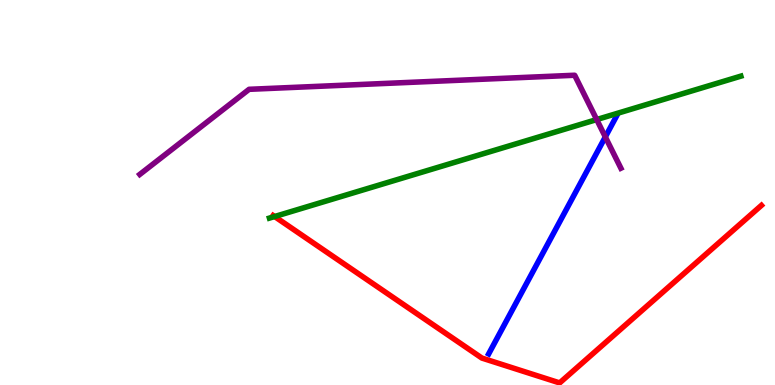[{'lines': ['blue', 'red'], 'intersections': []}, {'lines': ['green', 'red'], 'intersections': [{'x': 3.54, 'y': 4.38}]}, {'lines': ['purple', 'red'], 'intersections': []}, {'lines': ['blue', 'green'], 'intersections': []}, {'lines': ['blue', 'purple'], 'intersections': [{'x': 7.81, 'y': 6.44}]}, {'lines': ['green', 'purple'], 'intersections': [{'x': 7.7, 'y': 6.89}]}]